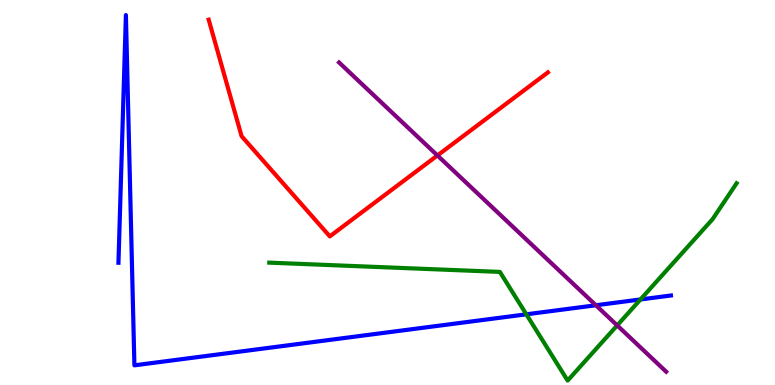[{'lines': ['blue', 'red'], 'intersections': []}, {'lines': ['green', 'red'], 'intersections': []}, {'lines': ['purple', 'red'], 'intersections': [{'x': 5.64, 'y': 5.96}]}, {'lines': ['blue', 'green'], 'intersections': [{'x': 6.79, 'y': 1.84}, {'x': 8.26, 'y': 2.22}]}, {'lines': ['blue', 'purple'], 'intersections': [{'x': 7.69, 'y': 2.07}]}, {'lines': ['green', 'purple'], 'intersections': [{'x': 7.96, 'y': 1.55}]}]